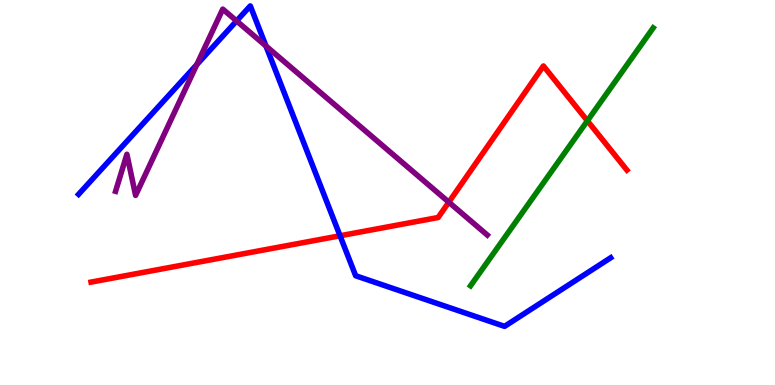[{'lines': ['blue', 'red'], 'intersections': [{'x': 4.39, 'y': 3.88}]}, {'lines': ['green', 'red'], 'intersections': [{'x': 7.58, 'y': 6.86}]}, {'lines': ['purple', 'red'], 'intersections': [{'x': 5.79, 'y': 4.75}]}, {'lines': ['blue', 'green'], 'intersections': []}, {'lines': ['blue', 'purple'], 'intersections': [{'x': 2.54, 'y': 8.32}, {'x': 3.05, 'y': 9.46}, {'x': 3.43, 'y': 8.81}]}, {'lines': ['green', 'purple'], 'intersections': []}]